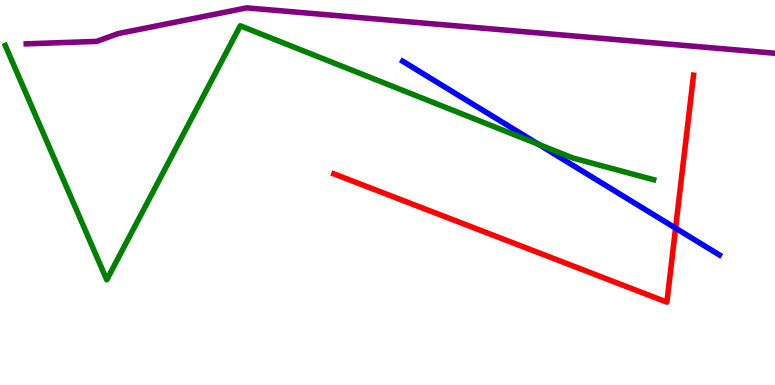[{'lines': ['blue', 'red'], 'intersections': [{'x': 8.72, 'y': 4.07}]}, {'lines': ['green', 'red'], 'intersections': []}, {'lines': ['purple', 'red'], 'intersections': []}, {'lines': ['blue', 'green'], 'intersections': [{'x': 6.95, 'y': 6.25}]}, {'lines': ['blue', 'purple'], 'intersections': []}, {'lines': ['green', 'purple'], 'intersections': []}]